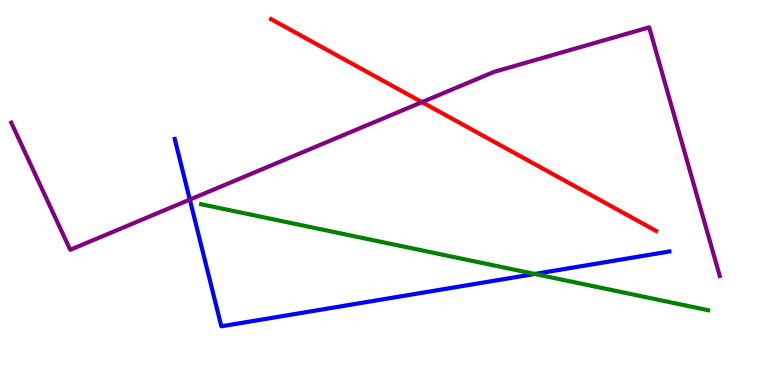[{'lines': ['blue', 'red'], 'intersections': []}, {'lines': ['green', 'red'], 'intersections': []}, {'lines': ['purple', 'red'], 'intersections': [{'x': 5.44, 'y': 7.35}]}, {'lines': ['blue', 'green'], 'intersections': [{'x': 6.9, 'y': 2.88}]}, {'lines': ['blue', 'purple'], 'intersections': [{'x': 2.45, 'y': 4.82}]}, {'lines': ['green', 'purple'], 'intersections': []}]